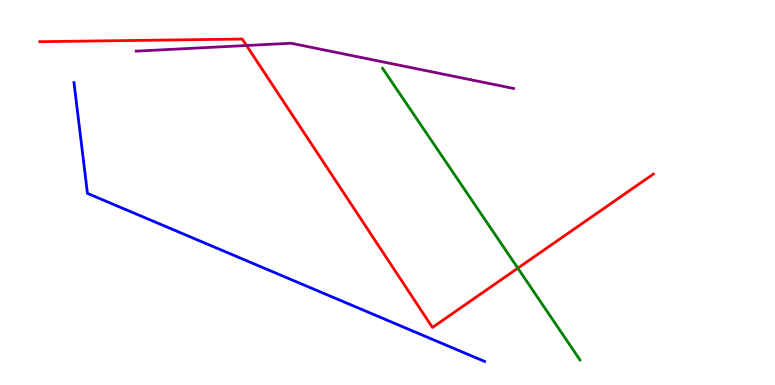[{'lines': ['blue', 'red'], 'intersections': []}, {'lines': ['green', 'red'], 'intersections': [{'x': 6.68, 'y': 3.03}]}, {'lines': ['purple', 'red'], 'intersections': [{'x': 3.18, 'y': 8.82}]}, {'lines': ['blue', 'green'], 'intersections': []}, {'lines': ['blue', 'purple'], 'intersections': []}, {'lines': ['green', 'purple'], 'intersections': []}]